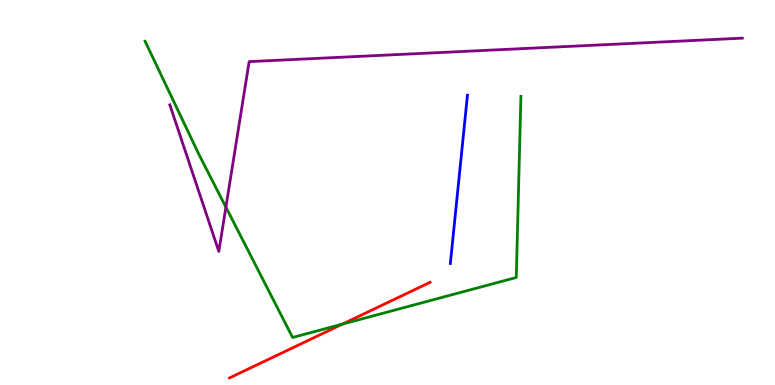[{'lines': ['blue', 'red'], 'intersections': []}, {'lines': ['green', 'red'], 'intersections': [{'x': 4.42, 'y': 1.58}]}, {'lines': ['purple', 'red'], 'intersections': []}, {'lines': ['blue', 'green'], 'intersections': []}, {'lines': ['blue', 'purple'], 'intersections': []}, {'lines': ['green', 'purple'], 'intersections': [{'x': 2.91, 'y': 4.62}]}]